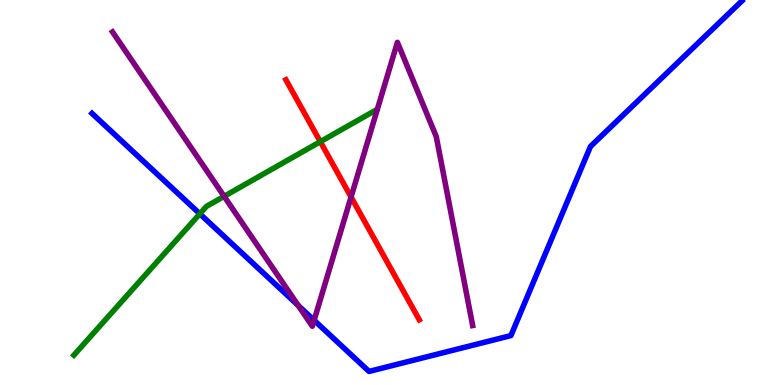[{'lines': ['blue', 'red'], 'intersections': []}, {'lines': ['green', 'red'], 'intersections': [{'x': 4.13, 'y': 6.32}]}, {'lines': ['purple', 'red'], 'intersections': [{'x': 4.53, 'y': 4.88}]}, {'lines': ['blue', 'green'], 'intersections': [{'x': 2.58, 'y': 4.45}]}, {'lines': ['blue', 'purple'], 'intersections': [{'x': 3.85, 'y': 2.07}, {'x': 4.05, 'y': 1.68}]}, {'lines': ['green', 'purple'], 'intersections': [{'x': 2.89, 'y': 4.9}]}]